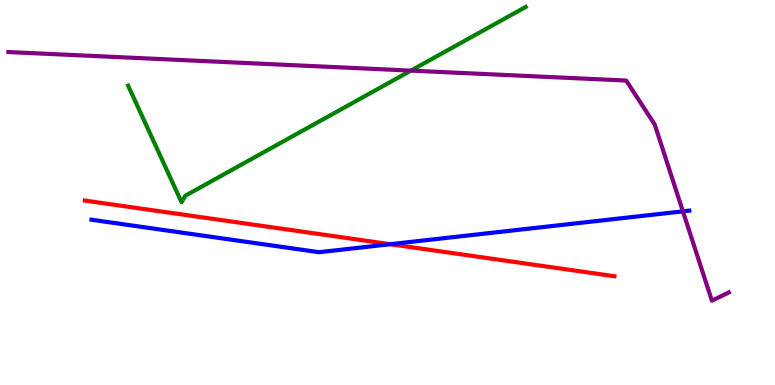[{'lines': ['blue', 'red'], 'intersections': [{'x': 5.04, 'y': 3.66}]}, {'lines': ['green', 'red'], 'intersections': []}, {'lines': ['purple', 'red'], 'intersections': []}, {'lines': ['blue', 'green'], 'intersections': []}, {'lines': ['blue', 'purple'], 'intersections': [{'x': 8.81, 'y': 4.51}]}, {'lines': ['green', 'purple'], 'intersections': [{'x': 5.3, 'y': 8.17}]}]